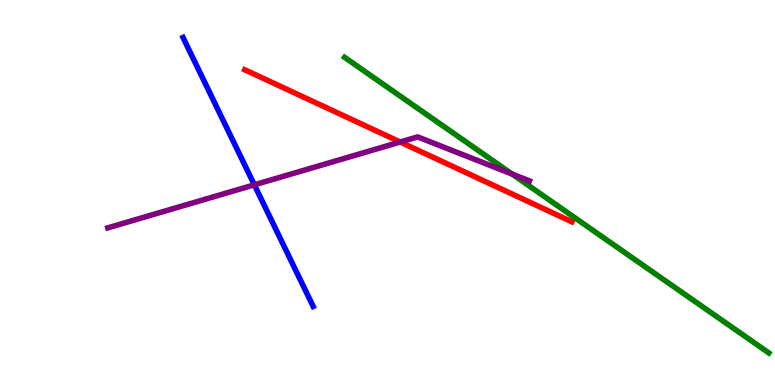[{'lines': ['blue', 'red'], 'intersections': []}, {'lines': ['green', 'red'], 'intersections': []}, {'lines': ['purple', 'red'], 'intersections': [{'x': 5.16, 'y': 6.31}]}, {'lines': ['blue', 'green'], 'intersections': []}, {'lines': ['blue', 'purple'], 'intersections': [{'x': 3.28, 'y': 5.2}]}, {'lines': ['green', 'purple'], 'intersections': [{'x': 6.61, 'y': 5.48}]}]